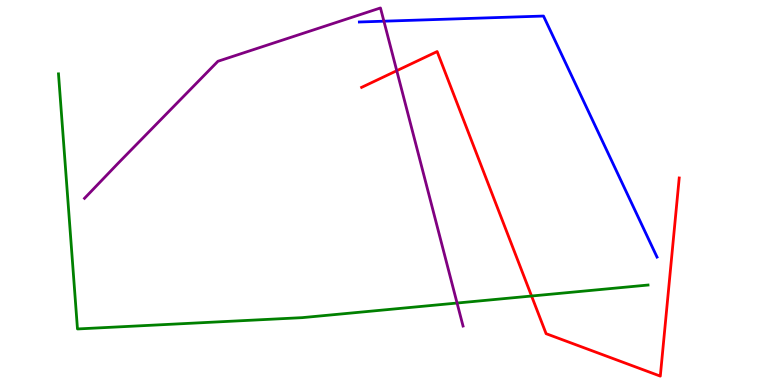[{'lines': ['blue', 'red'], 'intersections': []}, {'lines': ['green', 'red'], 'intersections': [{'x': 6.86, 'y': 2.31}]}, {'lines': ['purple', 'red'], 'intersections': [{'x': 5.12, 'y': 8.16}]}, {'lines': ['blue', 'green'], 'intersections': []}, {'lines': ['blue', 'purple'], 'intersections': [{'x': 4.95, 'y': 9.45}]}, {'lines': ['green', 'purple'], 'intersections': [{'x': 5.9, 'y': 2.13}]}]